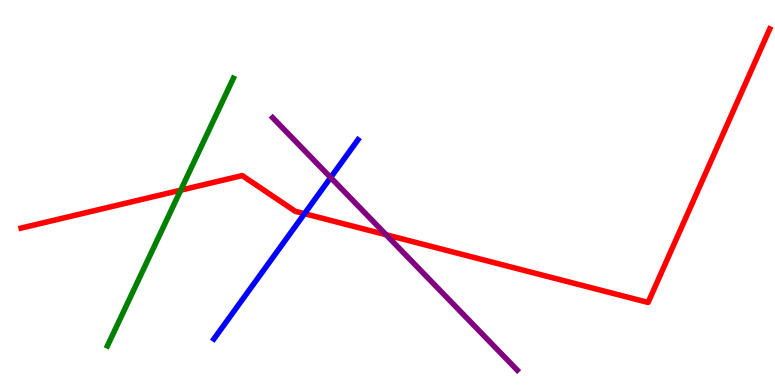[{'lines': ['blue', 'red'], 'intersections': [{'x': 3.93, 'y': 4.45}]}, {'lines': ['green', 'red'], 'intersections': [{'x': 2.33, 'y': 5.06}]}, {'lines': ['purple', 'red'], 'intersections': [{'x': 4.98, 'y': 3.9}]}, {'lines': ['blue', 'green'], 'intersections': []}, {'lines': ['blue', 'purple'], 'intersections': [{'x': 4.27, 'y': 5.39}]}, {'lines': ['green', 'purple'], 'intersections': []}]